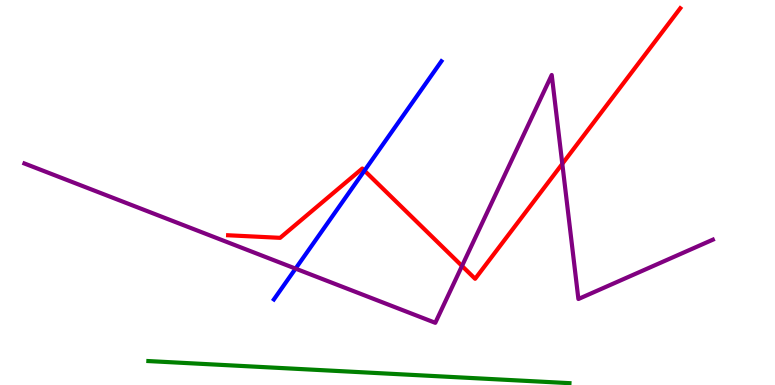[{'lines': ['blue', 'red'], 'intersections': [{'x': 4.7, 'y': 5.57}]}, {'lines': ['green', 'red'], 'intersections': []}, {'lines': ['purple', 'red'], 'intersections': [{'x': 5.96, 'y': 3.09}, {'x': 7.26, 'y': 5.74}]}, {'lines': ['blue', 'green'], 'intersections': []}, {'lines': ['blue', 'purple'], 'intersections': [{'x': 3.81, 'y': 3.02}]}, {'lines': ['green', 'purple'], 'intersections': []}]